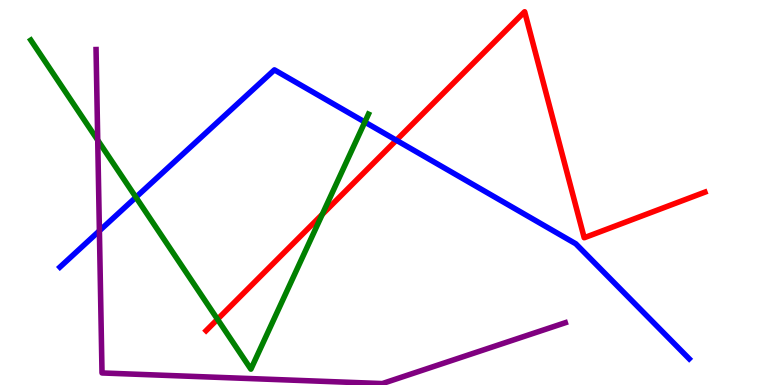[{'lines': ['blue', 'red'], 'intersections': [{'x': 5.11, 'y': 6.36}]}, {'lines': ['green', 'red'], 'intersections': [{'x': 2.81, 'y': 1.71}, {'x': 4.16, 'y': 4.43}]}, {'lines': ['purple', 'red'], 'intersections': []}, {'lines': ['blue', 'green'], 'intersections': [{'x': 1.75, 'y': 4.88}, {'x': 4.71, 'y': 6.83}]}, {'lines': ['blue', 'purple'], 'intersections': [{'x': 1.28, 'y': 4.0}]}, {'lines': ['green', 'purple'], 'intersections': [{'x': 1.26, 'y': 6.36}]}]